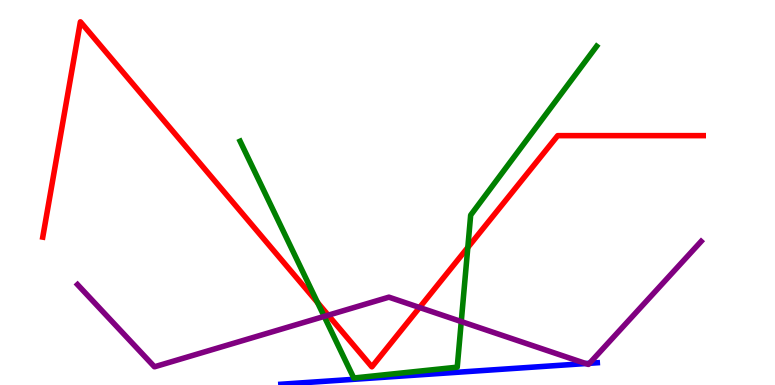[{'lines': ['blue', 'red'], 'intersections': []}, {'lines': ['green', 'red'], 'intersections': [{'x': 4.1, 'y': 2.14}, {'x': 6.04, 'y': 3.57}]}, {'lines': ['purple', 'red'], 'intersections': [{'x': 4.24, 'y': 1.81}, {'x': 5.41, 'y': 2.01}]}, {'lines': ['blue', 'green'], 'intersections': []}, {'lines': ['blue', 'purple'], 'intersections': [{'x': 7.56, 'y': 0.557}, {'x': 7.61, 'y': 0.564}]}, {'lines': ['green', 'purple'], 'intersections': [{'x': 4.18, 'y': 1.78}, {'x': 5.95, 'y': 1.65}]}]